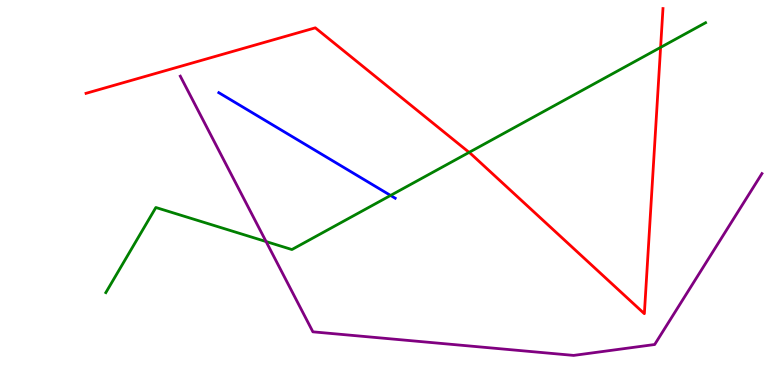[{'lines': ['blue', 'red'], 'intersections': []}, {'lines': ['green', 'red'], 'intersections': [{'x': 6.05, 'y': 6.04}, {'x': 8.52, 'y': 8.77}]}, {'lines': ['purple', 'red'], 'intersections': []}, {'lines': ['blue', 'green'], 'intersections': [{'x': 5.04, 'y': 4.92}]}, {'lines': ['blue', 'purple'], 'intersections': []}, {'lines': ['green', 'purple'], 'intersections': [{'x': 3.43, 'y': 3.73}]}]